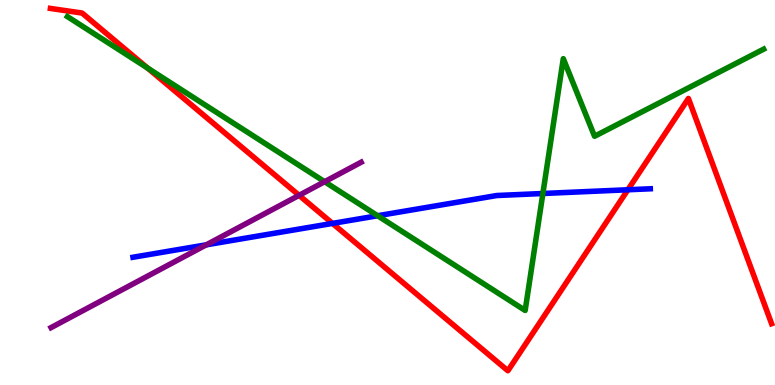[{'lines': ['blue', 'red'], 'intersections': [{'x': 4.29, 'y': 4.2}, {'x': 8.1, 'y': 5.07}]}, {'lines': ['green', 'red'], 'intersections': [{'x': 1.9, 'y': 8.23}]}, {'lines': ['purple', 'red'], 'intersections': [{'x': 3.86, 'y': 4.93}]}, {'lines': ['blue', 'green'], 'intersections': [{'x': 4.87, 'y': 4.4}, {'x': 7.0, 'y': 4.97}]}, {'lines': ['blue', 'purple'], 'intersections': [{'x': 2.66, 'y': 3.64}]}, {'lines': ['green', 'purple'], 'intersections': [{'x': 4.19, 'y': 5.28}]}]